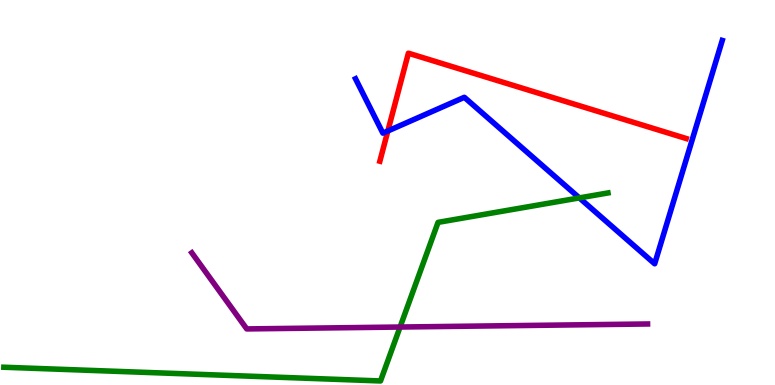[{'lines': ['blue', 'red'], 'intersections': [{'x': 5.0, 'y': 6.6}]}, {'lines': ['green', 'red'], 'intersections': []}, {'lines': ['purple', 'red'], 'intersections': []}, {'lines': ['blue', 'green'], 'intersections': [{'x': 7.48, 'y': 4.86}]}, {'lines': ['blue', 'purple'], 'intersections': []}, {'lines': ['green', 'purple'], 'intersections': [{'x': 5.16, 'y': 1.51}]}]